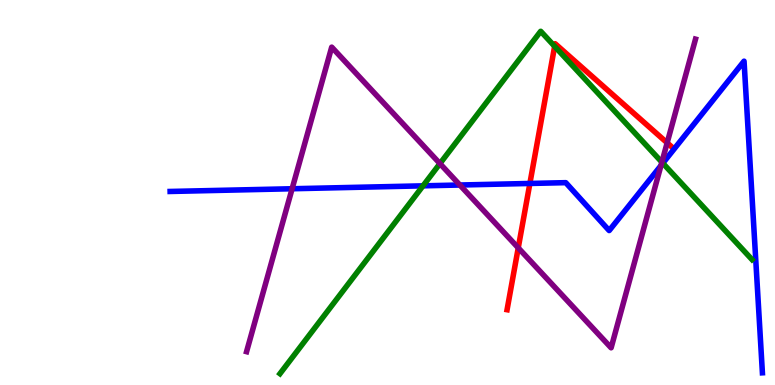[{'lines': ['blue', 'red'], 'intersections': [{'x': 6.84, 'y': 5.23}]}, {'lines': ['green', 'red'], 'intersections': [{'x': 7.16, 'y': 8.8}]}, {'lines': ['purple', 'red'], 'intersections': [{'x': 6.69, 'y': 3.56}, {'x': 8.61, 'y': 6.29}]}, {'lines': ['blue', 'green'], 'intersections': [{'x': 5.46, 'y': 5.17}, {'x': 8.55, 'y': 5.76}]}, {'lines': ['blue', 'purple'], 'intersections': [{'x': 3.77, 'y': 5.1}, {'x': 5.93, 'y': 5.19}, {'x': 8.53, 'y': 5.7}]}, {'lines': ['green', 'purple'], 'intersections': [{'x': 5.68, 'y': 5.75}, {'x': 8.54, 'y': 5.79}]}]